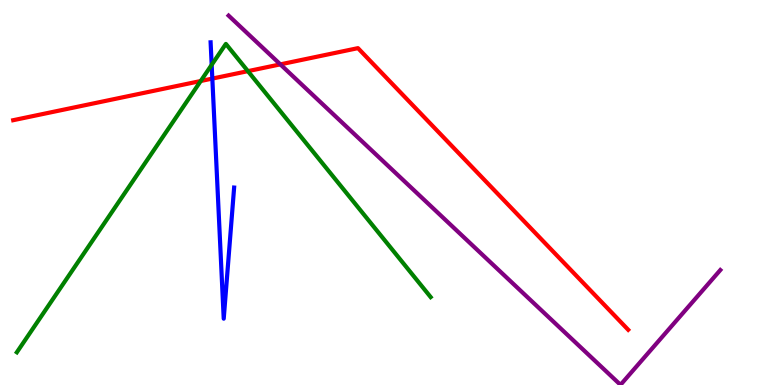[{'lines': ['blue', 'red'], 'intersections': [{'x': 2.74, 'y': 7.96}]}, {'lines': ['green', 'red'], 'intersections': [{'x': 2.59, 'y': 7.9}, {'x': 3.2, 'y': 8.15}]}, {'lines': ['purple', 'red'], 'intersections': [{'x': 3.62, 'y': 8.33}]}, {'lines': ['blue', 'green'], 'intersections': [{'x': 2.73, 'y': 8.32}]}, {'lines': ['blue', 'purple'], 'intersections': []}, {'lines': ['green', 'purple'], 'intersections': []}]